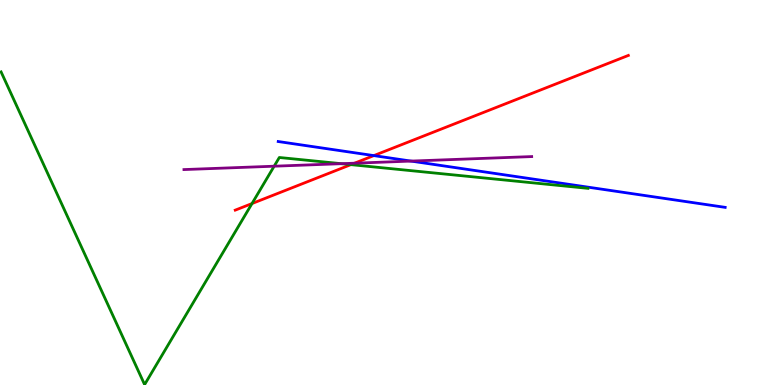[{'lines': ['blue', 'red'], 'intersections': [{'x': 4.82, 'y': 5.96}]}, {'lines': ['green', 'red'], 'intersections': [{'x': 3.25, 'y': 4.71}, {'x': 4.53, 'y': 5.72}]}, {'lines': ['purple', 'red'], 'intersections': [{'x': 4.57, 'y': 5.76}]}, {'lines': ['blue', 'green'], 'intersections': []}, {'lines': ['blue', 'purple'], 'intersections': [{'x': 5.3, 'y': 5.82}]}, {'lines': ['green', 'purple'], 'intersections': [{'x': 3.54, 'y': 5.68}, {'x': 4.41, 'y': 5.75}]}]